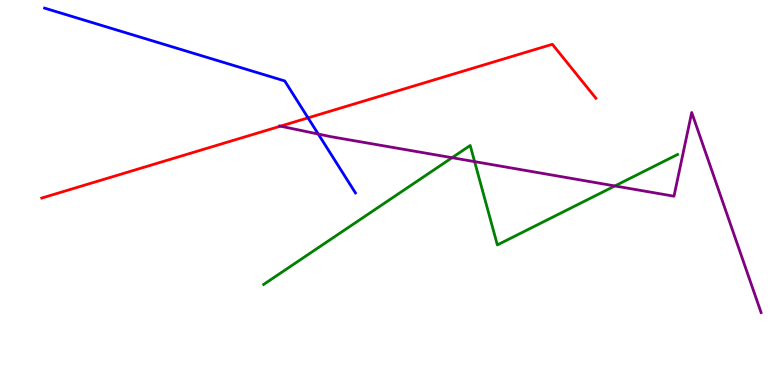[{'lines': ['blue', 'red'], 'intersections': [{'x': 3.97, 'y': 6.94}]}, {'lines': ['green', 'red'], 'intersections': []}, {'lines': ['purple', 'red'], 'intersections': [{'x': 3.62, 'y': 6.72}]}, {'lines': ['blue', 'green'], 'intersections': []}, {'lines': ['blue', 'purple'], 'intersections': [{'x': 4.11, 'y': 6.52}]}, {'lines': ['green', 'purple'], 'intersections': [{'x': 5.83, 'y': 5.9}, {'x': 6.12, 'y': 5.8}, {'x': 7.93, 'y': 5.17}]}]